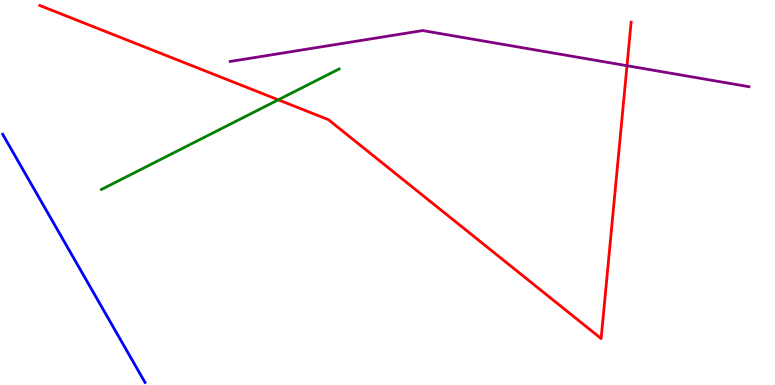[{'lines': ['blue', 'red'], 'intersections': []}, {'lines': ['green', 'red'], 'intersections': [{'x': 3.59, 'y': 7.41}]}, {'lines': ['purple', 'red'], 'intersections': [{'x': 8.09, 'y': 8.29}]}, {'lines': ['blue', 'green'], 'intersections': []}, {'lines': ['blue', 'purple'], 'intersections': []}, {'lines': ['green', 'purple'], 'intersections': []}]